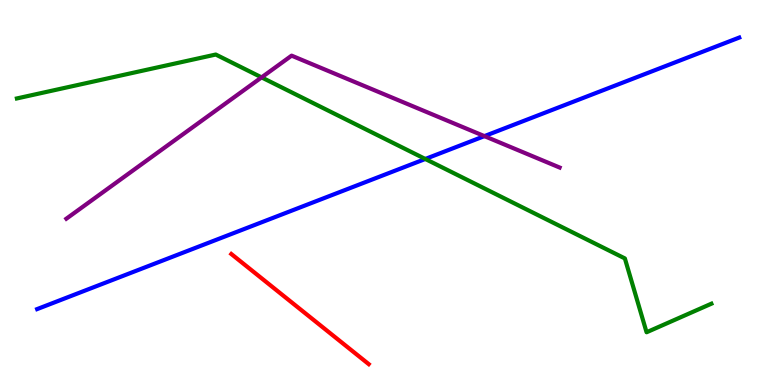[{'lines': ['blue', 'red'], 'intersections': []}, {'lines': ['green', 'red'], 'intersections': []}, {'lines': ['purple', 'red'], 'intersections': []}, {'lines': ['blue', 'green'], 'intersections': [{'x': 5.49, 'y': 5.87}]}, {'lines': ['blue', 'purple'], 'intersections': [{'x': 6.25, 'y': 6.46}]}, {'lines': ['green', 'purple'], 'intersections': [{'x': 3.38, 'y': 7.99}]}]